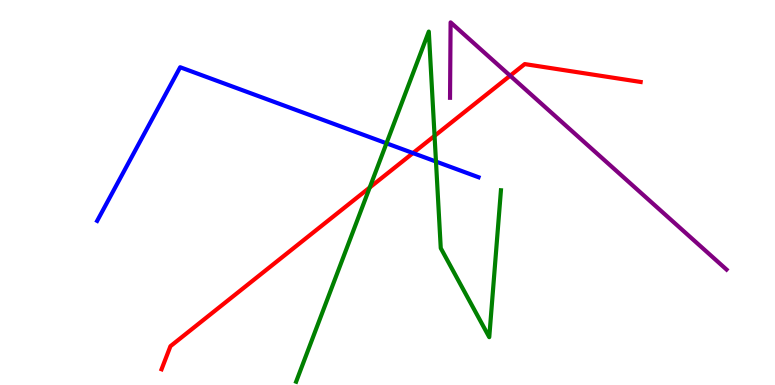[{'lines': ['blue', 'red'], 'intersections': [{'x': 5.33, 'y': 6.02}]}, {'lines': ['green', 'red'], 'intersections': [{'x': 4.77, 'y': 5.13}, {'x': 5.61, 'y': 6.47}]}, {'lines': ['purple', 'red'], 'intersections': [{'x': 6.58, 'y': 8.03}]}, {'lines': ['blue', 'green'], 'intersections': [{'x': 4.99, 'y': 6.28}, {'x': 5.63, 'y': 5.8}]}, {'lines': ['blue', 'purple'], 'intersections': []}, {'lines': ['green', 'purple'], 'intersections': []}]